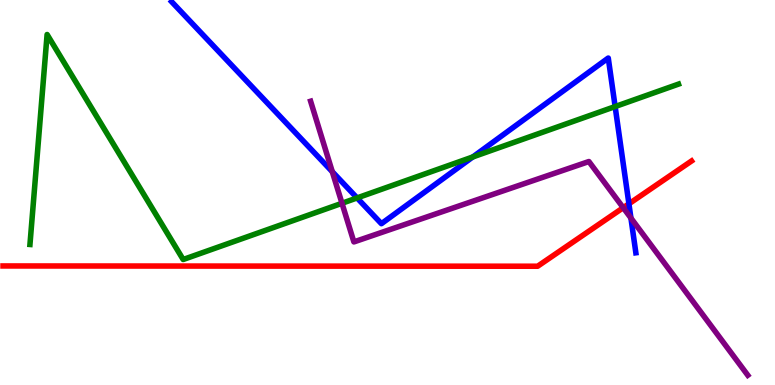[{'lines': ['blue', 'red'], 'intersections': [{'x': 8.12, 'y': 4.71}]}, {'lines': ['green', 'red'], 'intersections': []}, {'lines': ['purple', 'red'], 'intersections': [{'x': 8.04, 'y': 4.61}]}, {'lines': ['blue', 'green'], 'intersections': [{'x': 4.61, 'y': 4.86}, {'x': 6.1, 'y': 5.92}, {'x': 7.94, 'y': 7.23}]}, {'lines': ['blue', 'purple'], 'intersections': [{'x': 4.29, 'y': 5.54}, {'x': 8.14, 'y': 4.34}]}, {'lines': ['green', 'purple'], 'intersections': [{'x': 4.41, 'y': 4.72}]}]